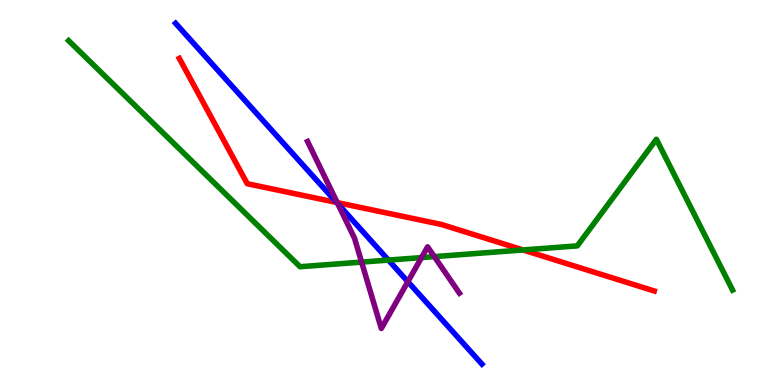[{'lines': ['blue', 'red'], 'intersections': [{'x': 4.34, 'y': 4.74}]}, {'lines': ['green', 'red'], 'intersections': [{'x': 6.75, 'y': 3.51}]}, {'lines': ['purple', 'red'], 'intersections': [{'x': 4.35, 'y': 4.74}]}, {'lines': ['blue', 'green'], 'intersections': [{'x': 5.01, 'y': 3.24}]}, {'lines': ['blue', 'purple'], 'intersections': [{'x': 4.36, 'y': 4.71}, {'x': 5.26, 'y': 2.68}]}, {'lines': ['green', 'purple'], 'intersections': [{'x': 4.67, 'y': 3.19}, {'x': 5.44, 'y': 3.31}, {'x': 5.6, 'y': 3.33}]}]